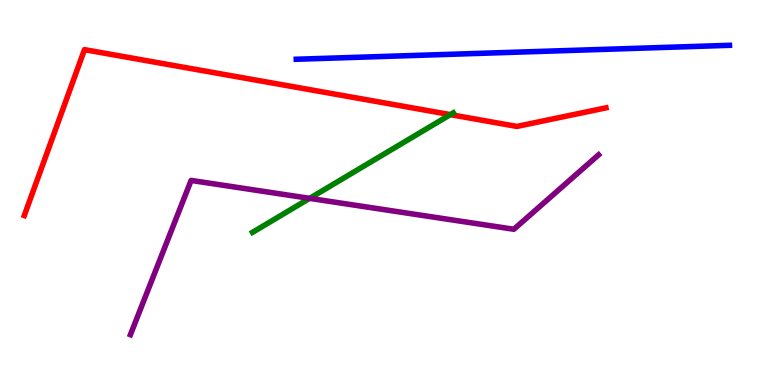[{'lines': ['blue', 'red'], 'intersections': []}, {'lines': ['green', 'red'], 'intersections': [{'x': 5.81, 'y': 7.02}]}, {'lines': ['purple', 'red'], 'intersections': []}, {'lines': ['blue', 'green'], 'intersections': []}, {'lines': ['blue', 'purple'], 'intersections': []}, {'lines': ['green', 'purple'], 'intersections': [{'x': 4.0, 'y': 4.85}]}]